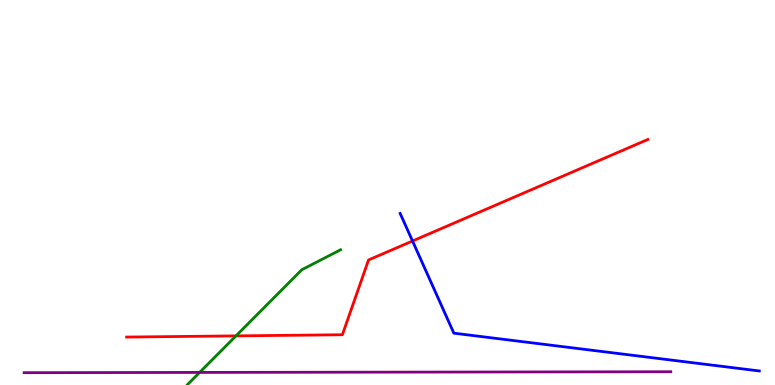[{'lines': ['blue', 'red'], 'intersections': [{'x': 5.32, 'y': 3.74}]}, {'lines': ['green', 'red'], 'intersections': [{'x': 3.04, 'y': 1.28}]}, {'lines': ['purple', 'red'], 'intersections': []}, {'lines': ['blue', 'green'], 'intersections': []}, {'lines': ['blue', 'purple'], 'intersections': []}, {'lines': ['green', 'purple'], 'intersections': [{'x': 2.58, 'y': 0.327}]}]